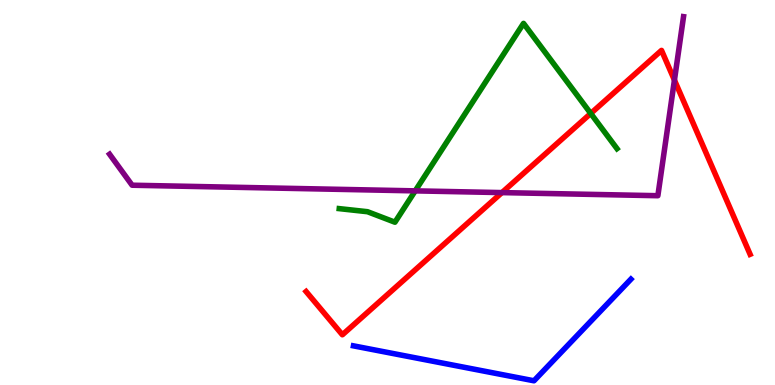[{'lines': ['blue', 'red'], 'intersections': []}, {'lines': ['green', 'red'], 'intersections': [{'x': 7.62, 'y': 7.05}]}, {'lines': ['purple', 'red'], 'intersections': [{'x': 6.48, 'y': 5.0}, {'x': 8.7, 'y': 7.92}]}, {'lines': ['blue', 'green'], 'intersections': []}, {'lines': ['blue', 'purple'], 'intersections': []}, {'lines': ['green', 'purple'], 'intersections': [{'x': 5.36, 'y': 5.04}]}]